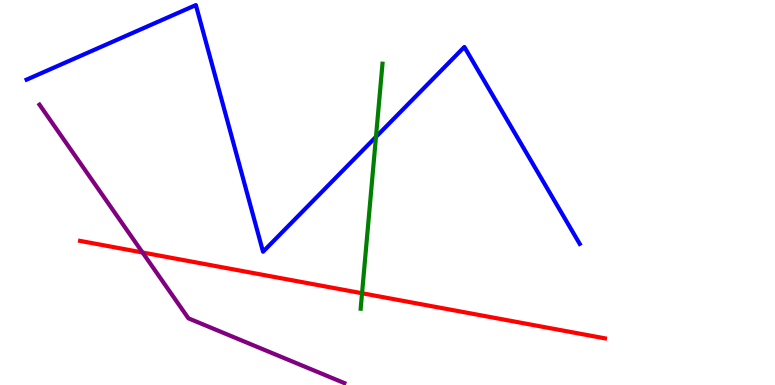[{'lines': ['blue', 'red'], 'intersections': []}, {'lines': ['green', 'red'], 'intersections': [{'x': 4.67, 'y': 2.38}]}, {'lines': ['purple', 'red'], 'intersections': [{'x': 1.84, 'y': 3.44}]}, {'lines': ['blue', 'green'], 'intersections': [{'x': 4.85, 'y': 6.45}]}, {'lines': ['blue', 'purple'], 'intersections': []}, {'lines': ['green', 'purple'], 'intersections': []}]